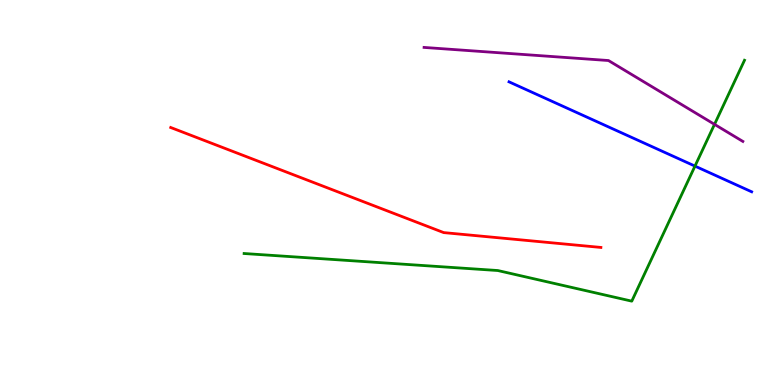[{'lines': ['blue', 'red'], 'intersections': []}, {'lines': ['green', 'red'], 'intersections': []}, {'lines': ['purple', 'red'], 'intersections': []}, {'lines': ['blue', 'green'], 'intersections': [{'x': 8.97, 'y': 5.69}]}, {'lines': ['blue', 'purple'], 'intersections': []}, {'lines': ['green', 'purple'], 'intersections': [{'x': 9.22, 'y': 6.77}]}]